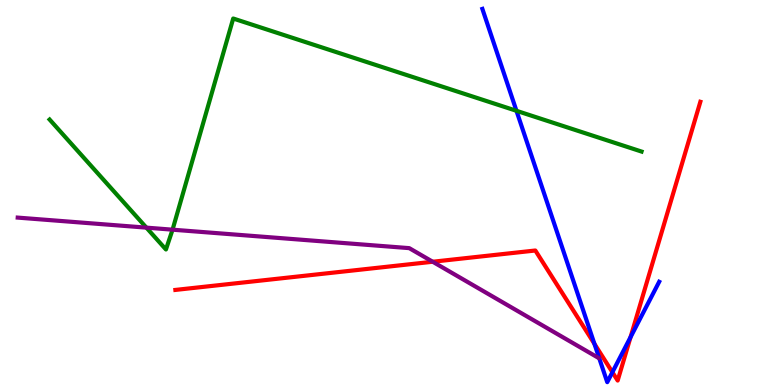[{'lines': ['blue', 'red'], 'intersections': [{'x': 7.67, 'y': 1.07}, {'x': 7.9, 'y': 0.332}, {'x': 8.14, 'y': 1.24}]}, {'lines': ['green', 'red'], 'intersections': []}, {'lines': ['purple', 'red'], 'intersections': [{'x': 5.58, 'y': 3.2}]}, {'lines': ['blue', 'green'], 'intersections': [{'x': 6.66, 'y': 7.12}]}, {'lines': ['blue', 'purple'], 'intersections': []}, {'lines': ['green', 'purple'], 'intersections': [{'x': 1.89, 'y': 4.09}, {'x': 2.23, 'y': 4.03}]}]